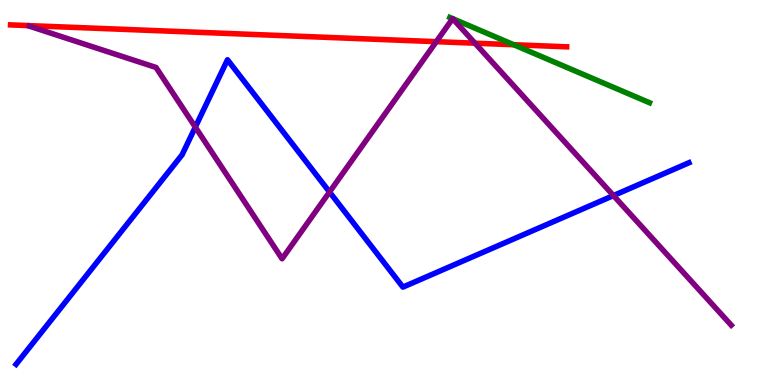[{'lines': ['blue', 'red'], 'intersections': []}, {'lines': ['green', 'red'], 'intersections': [{'x': 6.63, 'y': 8.84}]}, {'lines': ['purple', 'red'], 'intersections': [{'x': 5.63, 'y': 8.92}, {'x': 6.13, 'y': 8.88}]}, {'lines': ['blue', 'green'], 'intersections': []}, {'lines': ['blue', 'purple'], 'intersections': [{'x': 2.52, 'y': 6.7}, {'x': 4.25, 'y': 5.01}, {'x': 7.92, 'y': 4.92}]}, {'lines': ['green', 'purple'], 'intersections': [{'x': 5.84, 'y': 9.52}, {'x': 5.84, 'y': 9.52}]}]